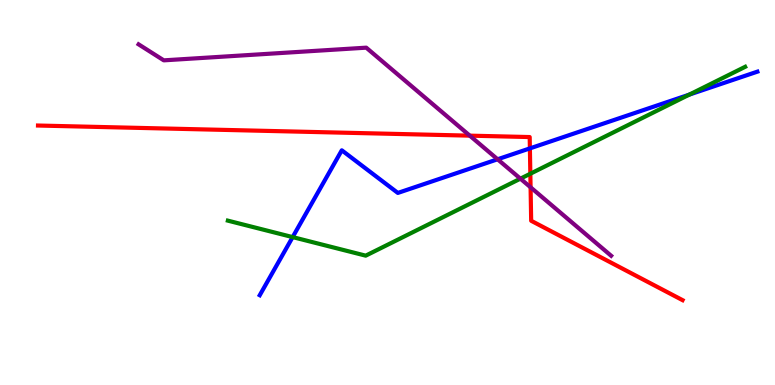[{'lines': ['blue', 'red'], 'intersections': [{'x': 6.84, 'y': 6.15}]}, {'lines': ['green', 'red'], 'intersections': [{'x': 6.84, 'y': 5.49}]}, {'lines': ['purple', 'red'], 'intersections': [{'x': 6.06, 'y': 6.48}, {'x': 6.85, 'y': 5.13}]}, {'lines': ['blue', 'green'], 'intersections': [{'x': 3.78, 'y': 3.84}, {'x': 8.89, 'y': 7.54}]}, {'lines': ['blue', 'purple'], 'intersections': [{'x': 6.42, 'y': 5.86}]}, {'lines': ['green', 'purple'], 'intersections': [{'x': 6.71, 'y': 5.36}]}]